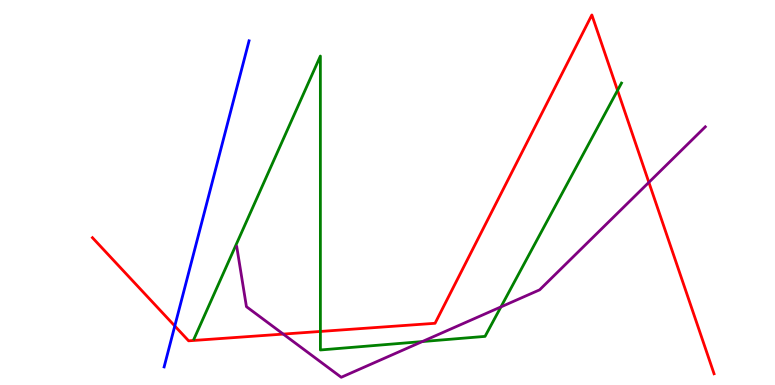[{'lines': ['blue', 'red'], 'intersections': [{'x': 2.26, 'y': 1.53}]}, {'lines': ['green', 'red'], 'intersections': [{'x': 4.13, 'y': 1.39}, {'x': 7.97, 'y': 7.65}]}, {'lines': ['purple', 'red'], 'intersections': [{'x': 3.65, 'y': 1.32}, {'x': 8.37, 'y': 5.26}]}, {'lines': ['blue', 'green'], 'intersections': []}, {'lines': ['blue', 'purple'], 'intersections': []}, {'lines': ['green', 'purple'], 'intersections': [{'x': 5.45, 'y': 1.13}, {'x': 6.46, 'y': 2.03}]}]